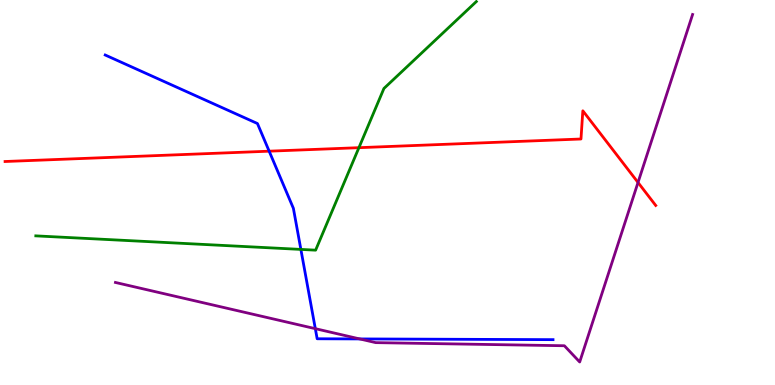[{'lines': ['blue', 'red'], 'intersections': [{'x': 3.47, 'y': 6.07}]}, {'lines': ['green', 'red'], 'intersections': [{'x': 4.63, 'y': 6.16}]}, {'lines': ['purple', 'red'], 'intersections': [{'x': 8.23, 'y': 5.26}]}, {'lines': ['blue', 'green'], 'intersections': [{'x': 3.88, 'y': 3.52}]}, {'lines': ['blue', 'purple'], 'intersections': [{'x': 4.07, 'y': 1.46}, {'x': 4.64, 'y': 1.2}]}, {'lines': ['green', 'purple'], 'intersections': []}]